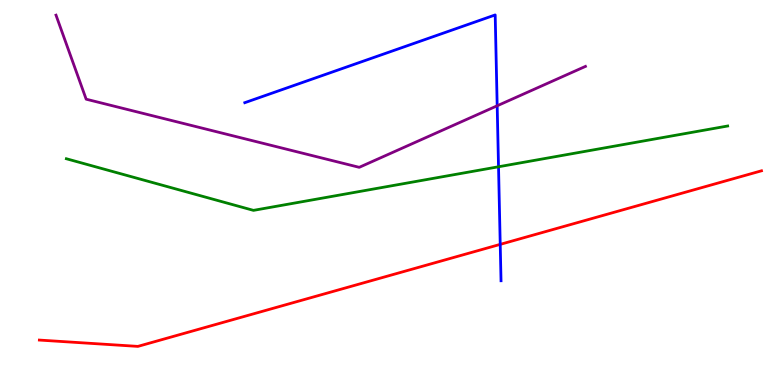[{'lines': ['blue', 'red'], 'intersections': [{'x': 6.45, 'y': 3.65}]}, {'lines': ['green', 'red'], 'intersections': []}, {'lines': ['purple', 'red'], 'intersections': []}, {'lines': ['blue', 'green'], 'intersections': [{'x': 6.43, 'y': 5.67}]}, {'lines': ['blue', 'purple'], 'intersections': [{'x': 6.42, 'y': 7.25}]}, {'lines': ['green', 'purple'], 'intersections': []}]